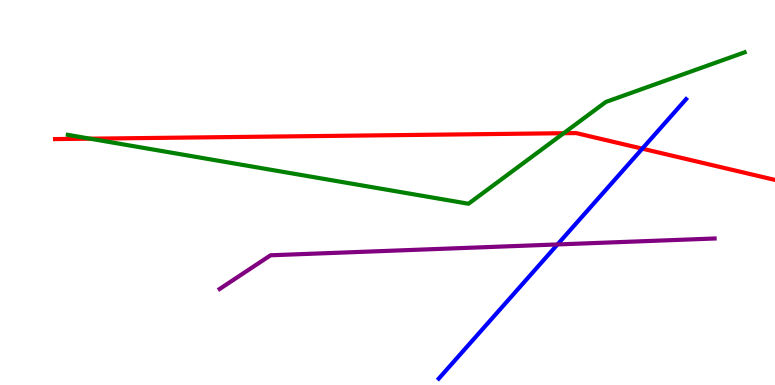[{'lines': ['blue', 'red'], 'intersections': [{'x': 8.29, 'y': 6.14}]}, {'lines': ['green', 'red'], 'intersections': [{'x': 1.16, 'y': 6.4}, {'x': 7.27, 'y': 6.54}]}, {'lines': ['purple', 'red'], 'intersections': []}, {'lines': ['blue', 'green'], 'intersections': []}, {'lines': ['blue', 'purple'], 'intersections': [{'x': 7.19, 'y': 3.65}]}, {'lines': ['green', 'purple'], 'intersections': []}]